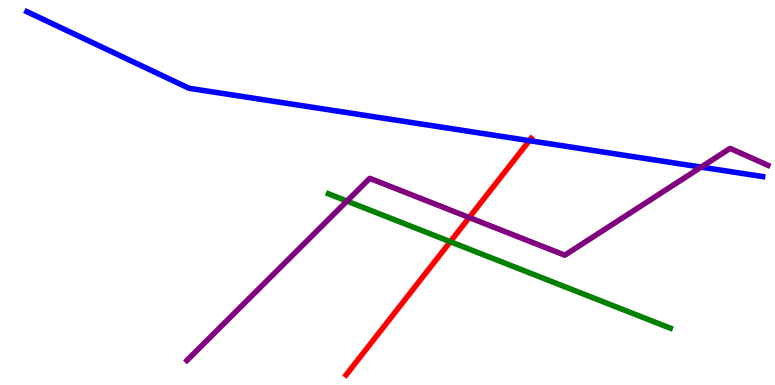[{'lines': ['blue', 'red'], 'intersections': [{'x': 6.83, 'y': 6.35}]}, {'lines': ['green', 'red'], 'intersections': [{'x': 5.81, 'y': 3.72}]}, {'lines': ['purple', 'red'], 'intersections': [{'x': 6.05, 'y': 4.35}]}, {'lines': ['blue', 'green'], 'intersections': []}, {'lines': ['blue', 'purple'], 'intersections': [{'x': 9.05, 'y': 5.66}]}, {'lines': ['green', 'purple'], 'intersections': [{'x': 4.48, 'y': 4.78}]}]